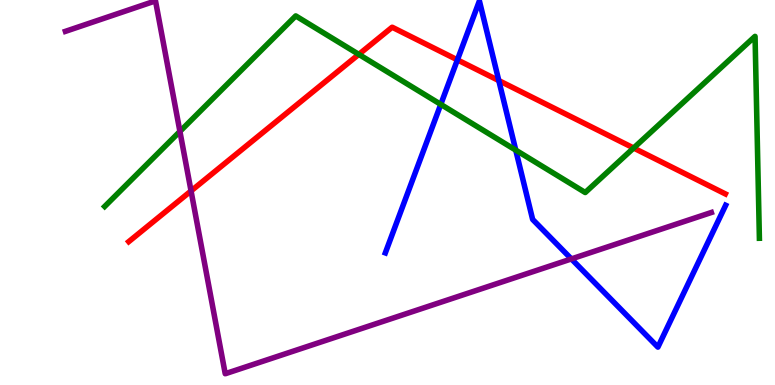[{'lines': ['blue', 'red'], 'intersections': [{'x': 5.9, 'y': 8.45}, {'x': 6.44, 'y': 7.91}]}, {'lines': ['green', 'red'], 'intersections': [{'x': 4.63, 'y': 8.59}, {'x': 8.18, 'y': 6.16}]}, {'lines': ['purple', 'red'], 'intersections': [{'x': 2.47, 'y': 5.04}]}, {'lines': ['blue', 'green'], 'intersections': [{'x': 5.69, 'y': 7.29}, {'x': 6.65, 'y': 6.1}]}, {'lines': ['blue', 'purple'], 'intersections': [{'x': 7.37, 'y': 3.27}]}, {'lines': ['green', 'purple'], 'intersections': [{'x': 2.32, 'y': 6.59}]}]